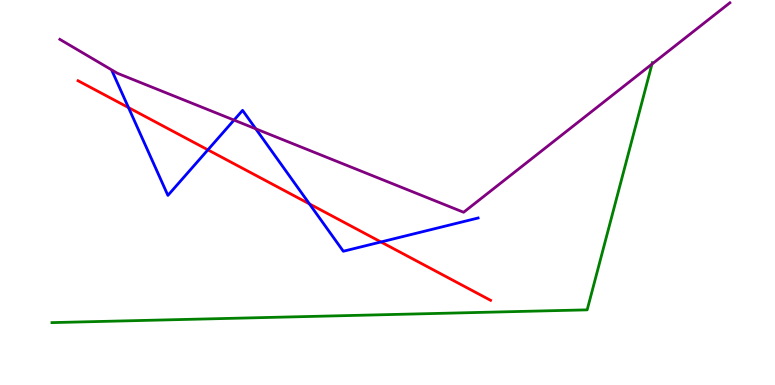[{'lines': ['blue', 'red'], 'intersections': [{'x': 1.66, 'y': 7.21}, {'x': 2.68, 'y': 6.11}, {'x': 3.99, 'y': 4.7}, {'x': 4.92, 'y': 3.72}]}, {'lines': ['green', 'red'], 'intersections': []}, {'lines': ['purple', 'red'], 'intersections': []}, {'lines': ['blue', 'green'], 'intersections': []}, {'lines': ['blue', 'purple'], 'intersections': [{'x': 3.02, 'y': 6.88}, {'x': 3.3, 'y': 6.65}]}, {'lines': ['green', 'purple'], 'intersections': [{'x': 8.41, 'y': 8.34}]}]